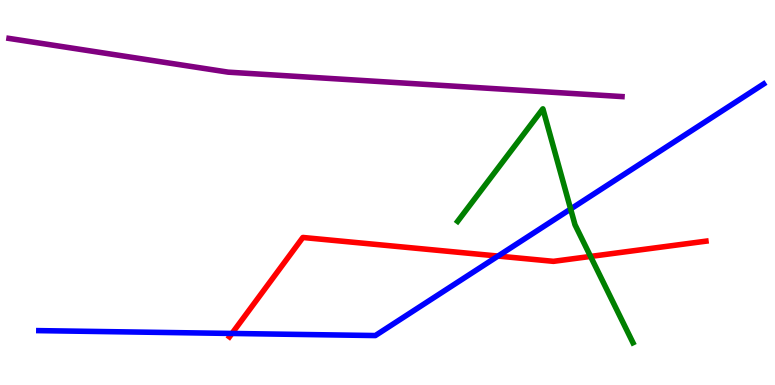[{'lines': ['blue', 'red'], 'intersections': [{'x': 2.99, 'y': 1.34}, {'x': 6.43, 'y': 3.35}]}, {'lines': ['green', 'red'], 'intersections': [{'x': 7.62, 'y': 3.34}]}, {'lines': ['purple', 'red'], 'intersections': []}, {'lines': ['blue', 'green'], 'intersections': [{'x': 7.36, 'y': 4.57}]}, {'lines': ['blue', 'purple'], 'intersections': []}, {'lines': ['green', 'purple'], 'intersections': []}]